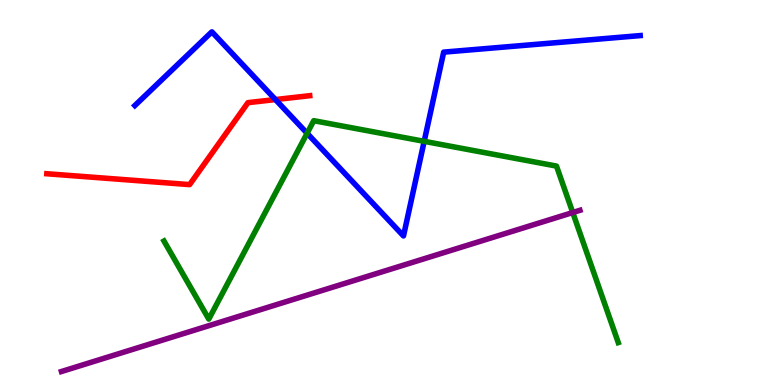[{'lines': ['blue', 'red'], 'intersections': [{'x': 3.55, 'y': 7.41}]}, {'lines': ['green', 'red'], 'intersections': []}, {'lines': ['purple', 'red'], 'intersections': []}, {'lines': ['blue', 'green'], 'intersections': [{'x': 3.96, 'y': 6.54}, {'x': 5.47, 'y': 6.33}]}, {'lines': ['blue', 'purple'], 'intersections': []}, {'lines': ['green', 'purple'], 'intersections': [{'x': 7.39, 'y': 4.48}]}]